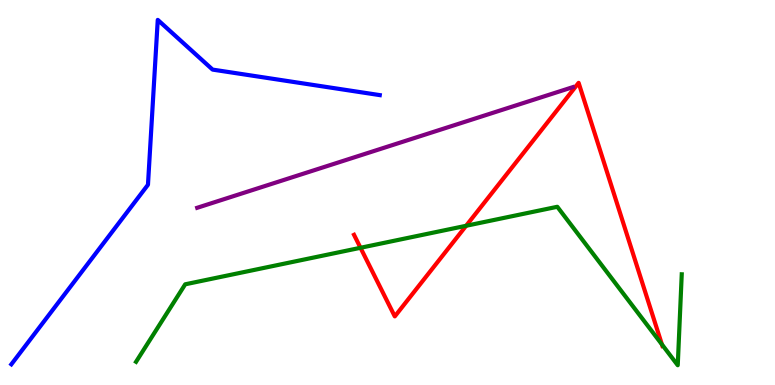[{'lines': ['blue', 'red'], 'intersections': []}, {'lines': ['green', 'red'], 'intersections': [{'x': 4.65, 'y': 3.56}, {'x': 6.01, 'y': 4.14}, {'x': 8.54, 'y': 1.05}]}, {'lines': ['purple', 'red'], 'intersections': []}, {'lines': ['blue', 'green'], 'intersections': []}, {'lines': ['blue', 'purple'], 'intersections': []}, {'lines': ['green', 'purple'], 'intersections': []}]